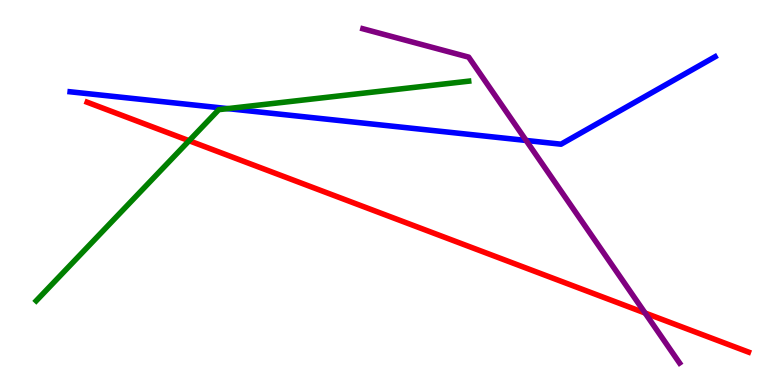[{'lines': ['blue', 'red'], 'intersections': []}, {'lines': ['green', 'red'], 'intersections': [{'x': 2.44, 'y': 6.34}]}, {'lines': ['purple', 'red'], 'intersections': [{'x': 8.32, 'y': 1.87}]}, {'lines': ['blue', 'green'], 'intersections': [{'x': 2.94, 'y': 7.18}]}, {'lines': ['blue', 'purple'], 'intersections': [{'x': 6.79, 'y': 6.35}]}, {'lines': ['green', 'purple'], 'intersections': []}]